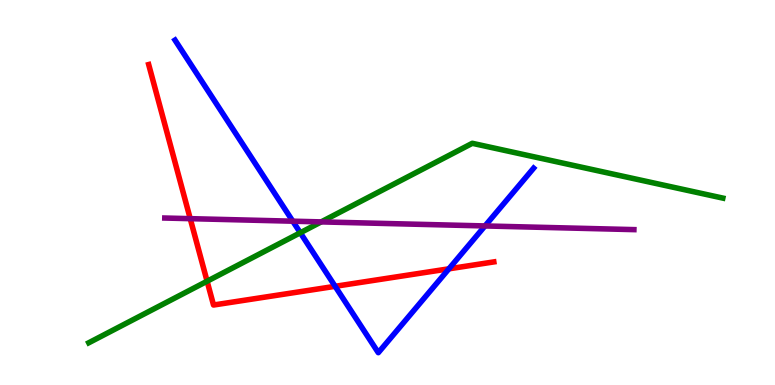[{'lines': ['blue', 'red'], 'intersections': [{'x': 4.32, 'y': 2.56}, {'x': 5.79, 'y': 3.02}]}, {'lines': ['green', 'red'], 'intersections': [{'x': 2.67, 'y': 2.7}]}, {'lines': ['purple', 'red'], 'intersections': [{'x': 2.45, 'y': 4.32}]}, {'lines': ['blue', 'green'], 'intersections': [{'x': 3.87, 'y': 3.95}]}, {'lines': ['blue', 'purple'], 'intersections': [{'x': 3.78, 'y': 4.25}, {'x': 6.26, 'y': 4.13}]}, {'lines': ['green', 'purple'], 'intersections': [{'x': 4.14, 'y': 4.24}]}]